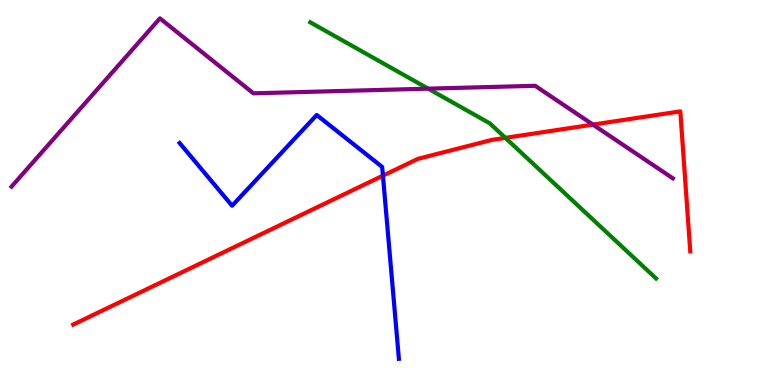[{'lines': ['blue', 'red'], 'intersections': [{'x': 4.94, 'y': 5.44}]}, {'lines': ['green', 'red'], 'intersections': [{'x': 6.52, 'y': 6.42}]}, {'lines': ['purple', 'red'], 'intersections': [{'x': 7.65, 'y': 6.76}]}, {'lines': ['blue', 'green'], 'intersections': []}, {'lines': ['blue', 'purple'], 'intersections': []}, {'lines': ['green', 'purple'], 'intersections': [{'x': 5.52, 'y': 7.7}]}]